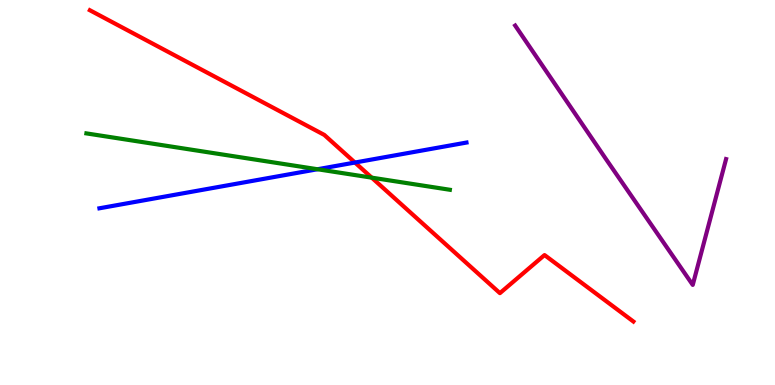[{'lines': ['blue', 'red'], 'intersections': [{'x': 4.58, 'y': 5.78}]}, {'lines': ['green', 'red'], 'intersections': [{'x': 4.8, 'y': 5.39}]}, {'lines': ['purple', 'red'], 'intersections': []}, {'lines': ['blue', 'green'], 'intersections': [{'x': 4.1, 'y': 5.6}]}, {'lines': ['blue', 'purple'], 'intersections': []}, {'lines': ['green', 'purple'], 'intersections': []}]